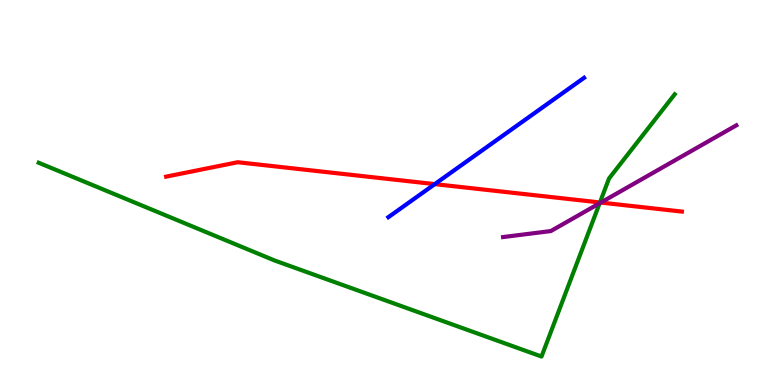[{'lines': ['blue', 'red'], 'intersections': [{'x': 5.61, 'y': 5.22}]}, {'lines': ['green', 'red'], 'intersections': [{'x': 7.74, 'y': 4.74}]}, {'lines': ['purple', 'red'], 'intersections': [{'x': 7.75, 'y': 4.74}]}, {'lines': ['blue', 'green'], 'intersections': []}, {'lines': ['blue', 'purple'], 'intersections': []}, {'lines': ['green', 'purple'], 'intersections': [{'x': 7.74, 'y': 4.72}]}]